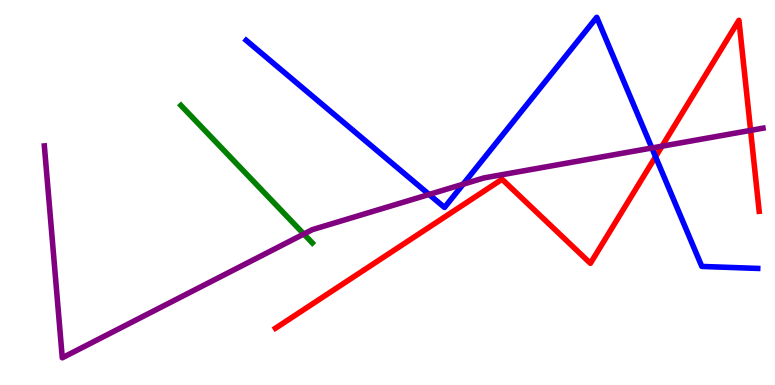[{'lines': ['blue', 'red'], 'intersections': [{'x': 8.46, 'y': 5.93}]}, {'lines': ['green', 'red'], 'intersections': []}, {'lines': ['purple', 'red'], 'intersections': [{'x': 8.54, 'y': 6.2}, {'x': 9.69, 'y': 6.61}]}, {'lines': ['blue', 'green'], 'intersections': []}, {'lines': ['blue', 'purple'], 'intersections': [{'x': 5.54, 'y': 4.95}, {'x': 5.98, 'y': 5.22}, {'x': 8.41, 'y': 6.16}]}, {'lines': ['green', 'purple'], 'intersections': [{'x': 3.92, 'y': 3.92}]}]